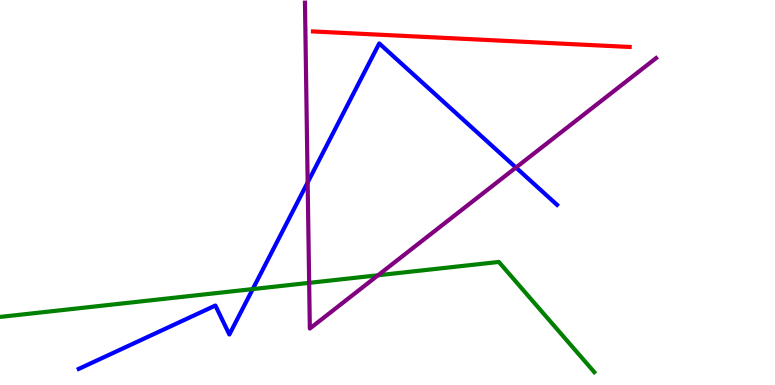[{'lines': ['blue', 'red'], 'intersections': []}, {'lines': ['green', 'red'], 'intersections': []}, {'lines': ['purple', 'red'], 'intersections': []}, {'lines': ['blue', 'green'], 'intersections': [{'x': 3.26, 'y': 2.49}]}, {'lines': ['blue', 'purple'], 'intersections': [{'x': 3.97, 'y': 5.26}, {'x': 6.66, 'y': 5.65}]}, {'lines': ['green', 'purple'], 'intersections': [{'x': 3.99, 'y': 2.65}, {'x': 4.88, 'y': 2.85}]}]